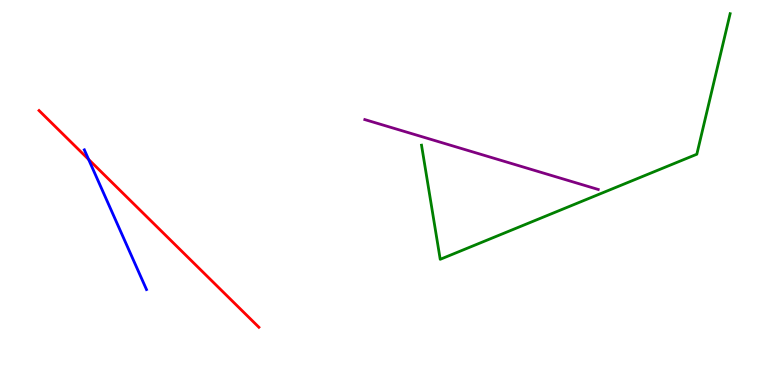[{'lines': ['blue', 'red'], 'intersections': [{'x': 1.14, 'y': 5.86}]}, {'lines': ['green', 'red'], 'intersections': []}, {'lines': ['purple', 'red'], 'intersections': []}, {'lines': ['blue', 'green'], 'intersections': []}, {'lines': ['blue', 'purple'], 'intersections': []}, {'lines': ['green', 'purple'], 'intersections': []}]